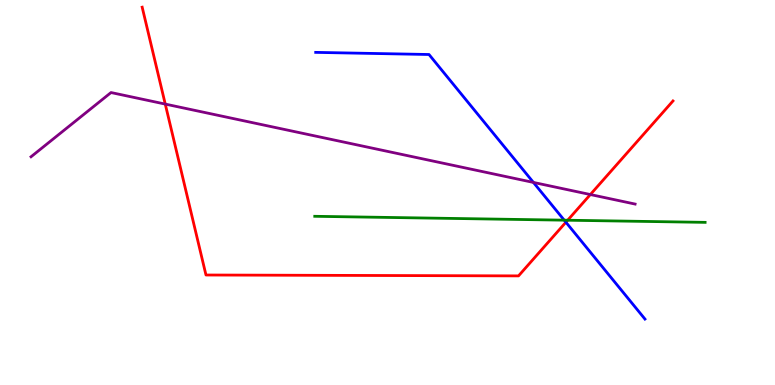[{'lines': ['blue', 'red'], 'intersections': [{'x': 7.3, 'y': 4.23}]}, {'lines': ['green', 'red'], 'intersections': [{'x': 7.32, 'y': 4.28}]}, {'lines': ['purple', 'red'], 'intersections': [{'x': 2.13, 'y': 7.3}, {'x': 7.62, 'y': 4.95}]}, {'lines': ['blue', 'green'], 'intersections': [{'x': 7.28, 'y': 4.28}]}, {'lines': ['blue', 'purple'], 'intersections': [{'x': 6.88, 'y': 5.26}]}, {'lines': ['green', 'purple'], 'intersections': []}]